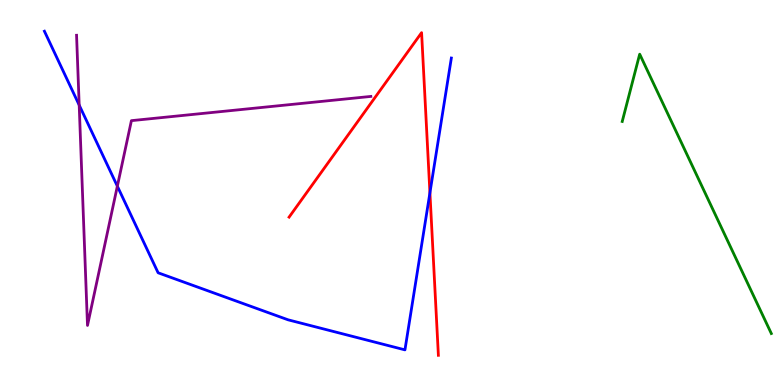[{'lines': ['blue', 'red'], 'intersections': [{'x': 5.55, 'y': 4.99}]}, {'lines': ['green', 'red'], 'intersections': []}, {'lines': ['purple', 'red'], 'intersections': []}, {'lines': ['blue', 'green'], 'intersections': []}, {'lines': ['blue', 'purple'], 'intersections': [{'x': 1.02, 'y': 7.27}, {'x': 1.51, 'y': 5.16}]}, {'lines': ['green', 'purple'], 'intersections': []}]